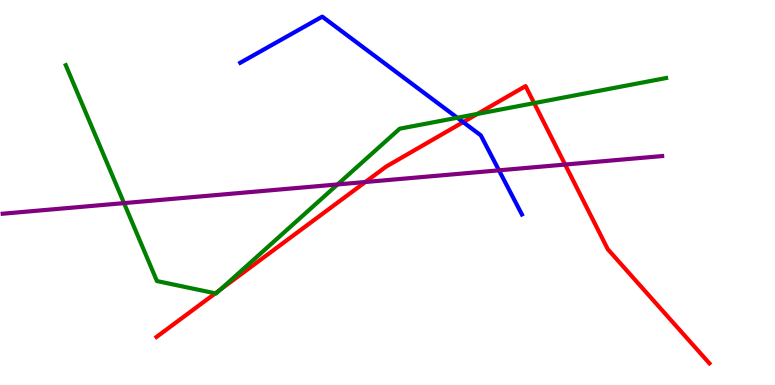[{'lines': ['blue', 'red'], 'intersections': [{'x': 5.98, 'y': 6.83}]}, {'lines': ['green', 'red'], 'intersections': [{'x': 2.78, 'y': 2.38}, {'x': 2.84, 'y': 2.48}, {'x': 6.16, 'y': 7.04}, {'x': 6.89, 'y': 7.32}]}, {'lines': ['purple', 'red'], 'intersections': [{'x': 4.71, 'y': 5.27}, {'x': 7.29, 'y': 5.73}]}, {'lines': ['blue', 'green'], 'intersections': [{'x': 5.9, 'y': 6.94}]}, {'lines': ['blue', 'purple'], 'intersections': [{'x': 6.44, 'y': 5.58}]}, {'lines': ['green', 'purple'], 'intersections': [{'x': 1.6, 'y': 4.72}, {'x': 4.36, 'y': 5.21}]}]